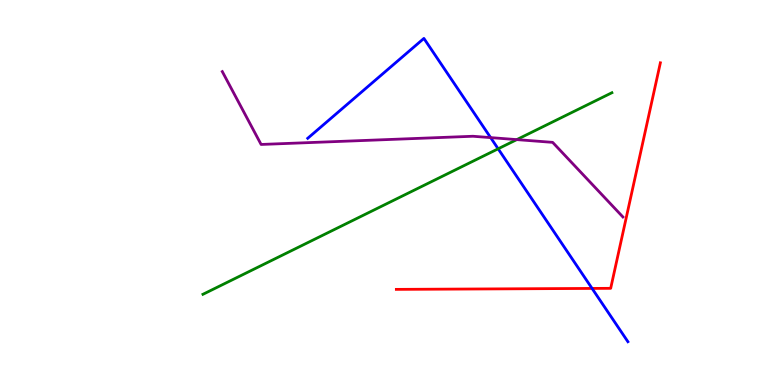[{'lines': ['blue', 'red'], 'intersections': [{'x': 7.64, 'y': 2.51}]}, {'lines': ['green', 'red'], 'intersections': []}, {'lines': ['purple', 'red'], 'intersections': []}, {'lines': ['blue', 'green'], 'intersections': [{'x': 6.43, 'y': 6.14}]}, {'lines': ['blue', 'purple'], 'intersections': [{'x': 6.33, 'y': 6.43}]}, {'lines': ['green', 'purple'], 'intersections': [{'x': 6.67, 'y': 6.37}]}]